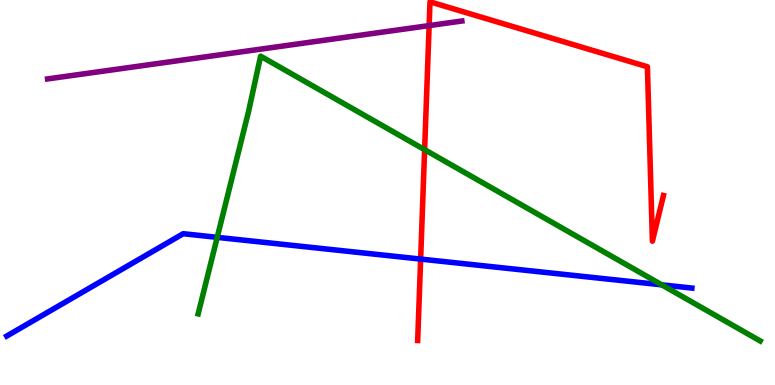[{'lines': ['blue', 'red'], 'intersections': [{'x': 5.43, 'y': 3.27}]}, {'lines': ['green', 'red'], 'intersections': [{'x': 5.48, 'y': 6.11}]}, {'lines': ['purple', 'red'], 'intersections': [{'x': 5.54, 'y': 9.34}]}, {'lines': ['blue', 'green'], 'intersections': [{'x': 2.8, 'y': 3.84}, {'x': 8.54, 'y': 2.6}]}, {'lines': ['blue', 'purple'], 'intersections': []}, {'lines': ['green', 'purple'], 'intersections': []}]